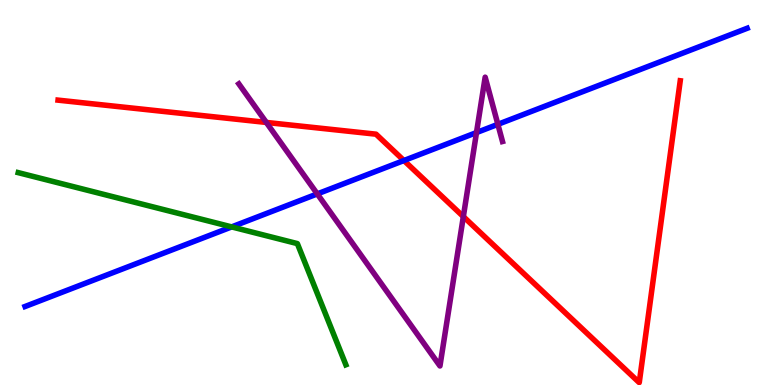[{'lines': ['blue', 'red'], 'intersections': [{'x': 5.21, 'y': 5.83}]}, {'lines': ['green', 'red'], 'intersections': []}, {'lines': ['purple', 'red'], 'intersections': [{'x': 3.44, 'y': 6.82}, {'x': 5.98, 'y': 4.37}]}, {'lines': ['blue', 'green'], 'intersections': [{'x': 2.99, 'y': 4.11}]}, {'lines': ['blue', 'purple'], 'intersections': [{'x': 4.09, 'y': 4.96}, {'x': 6.15, 'y': 6.56}, {'x': 6.42, 'y': 6.77}]}, {'lines': ['green', 'purple'], 'intersections': []}]